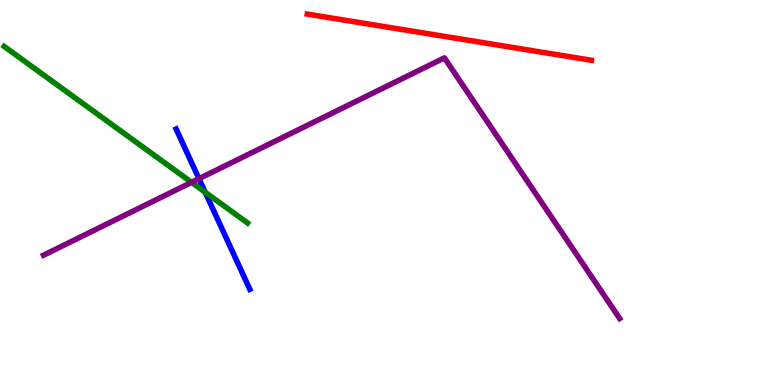[{'lines': ['blue', 'red'], 'intersections': []}, {'lines': ['green', 'red'], 'intersections': []}, {'lines': ['purple', 'red'], 'intersections': []}, {'lines': ['blue', 'green'], 'intersections': [{'x': 2.65, 'y': 5.01}]}, {'lines': ['blue', 'purple'], 'intersections': [{'x': 2.57, 'y': 5.36}]}, {'lines': ['green', 'purple'], 'intersections': [{'x': 2.47, 'y': 5.26}]}]